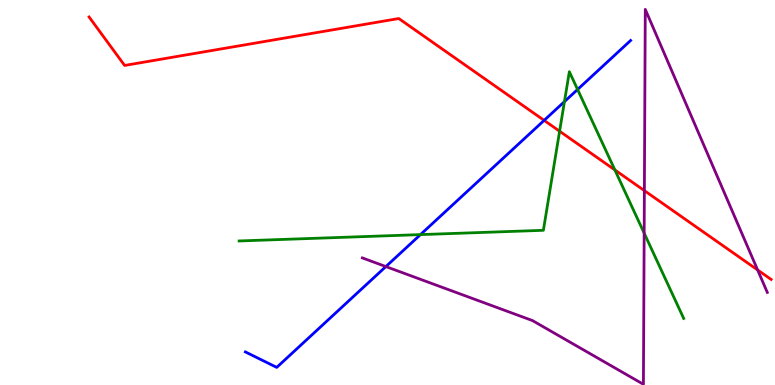[{'lines': ['blue', 'red'], 'intersections': [{'x': 7.02, 'y': 6.87}]}, {'lines': ['green', 'red'], 'intersections': [{'x': 7.22, 'y': 6.59}, {'x': 7.93, 'y': 5.59}]}, {'lines': ['purple', 'red'], 'intersections': [{'x': 8.31, 'y': 5.05}, {'x': 9.78, 'y': 2.99}]}, {'lines': ['blue', 'green'], 'intersections': [{'x': 5.43, 'y': 3.91}, {'x': 7.28, 'y': 7.36}, {'x': 7.45, 'y': 7.68}]}, {'lines': ['blue', 'purple'], 'intersections': [{'x': 4.98, 'y': 3.08}]}, {'lines': ['green', 'purple'], 'intersections': [{'x': 8.31, 'y': 3.94}]}]